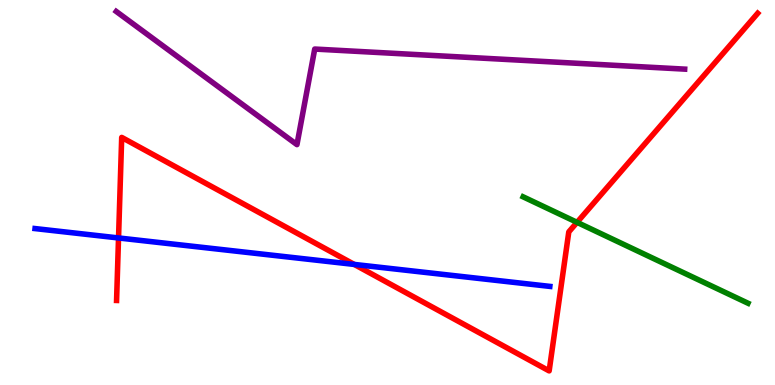[{'lines': ['blue', 'red'], 'intersections': [{'x': 1.53, 'y': 3.82}, {'x': 4.57, 'y': 3.13}]}, {'lines': ['green', 'red'], 'intersections': [{'x': 7.45, 'y': 4.22}]}, {'lines': ['purple', 'red'], 'intersections': []}, {'lines': ['blue', 'green'], 'intersections': []}, {'lines': ['blue', 'purple'], 'intersections': []}, {'lines': ['green', 'purple'], 'intersections': []}]